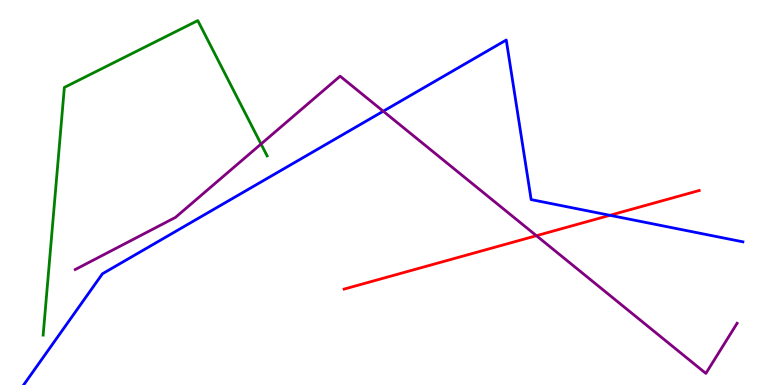[{'lines': ['blue', 'red'], 'intersections': [{'x': 7.87, 'y': 4.41}]}, {'lines': ['green', 'red'], 'intersections': []}, {'lines': ['purple', 'red'], 'intersections': [{'x': 6.92, 'y': 3.88}]}, {'lines': ['blue', 'green'], 'intersections': []}, {'lines': ['blue', 'purple'], 'intersections': [{'x': 4.95, 'y': 7.11}]}, {'lines': ['green', 'purple'], 'intersections': [{'x': 3.37, 'y': 6.26}]}]